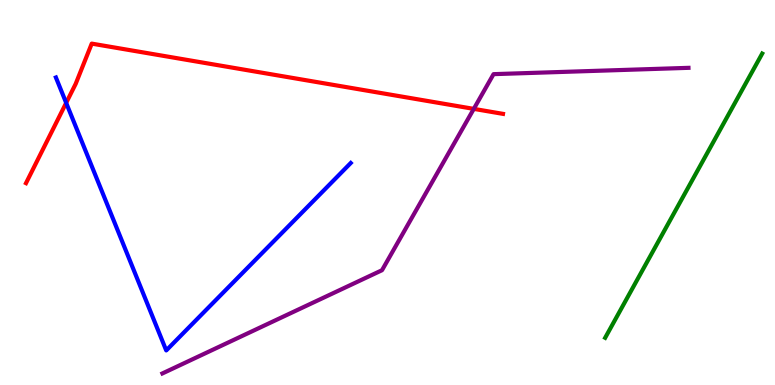[{'lines': ['blue', 'red'], 'intersections': [{'x': 0.854, 'y': 7.33}]}, {'lines': ['green', 'red'], 'intersections': []}, {'lines': ['purple', 'red'], 'intersections': [{'x': 6.11, 'y': 7.17}]}, {'lines': ['blue', 'green'], 'intersections': []}, {'lines': ['blue', 'purple'], 'intersections': []}, {'lines': ['green', 'purple'], 'intersections': []}]